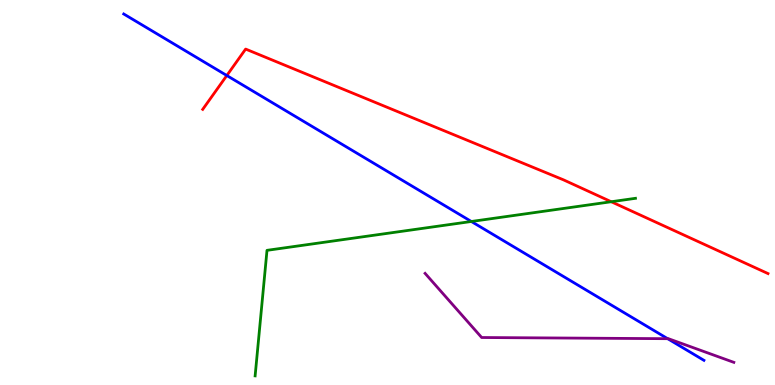[{'lines': ['blue', 'red'], 'intersections': [{'x': 2.93, 'y': 8.04}]}, {'lines': ['green', 'red'], 'intersections': [{'x': 7.89, 'y': 4.76}]}, {'lines': ['purple', 'red'], 'intersections': []}, {'lines': ['blue', 'green'], 'intersections': [{'x': 6.08, 'y': 4.25}]}, {'lines': ['blue', 'purple'], 'intersections': [{'x': 8.62, 'y': 1.2}]}, {'lines': ['green', 'purple'], 'intersections': []}]